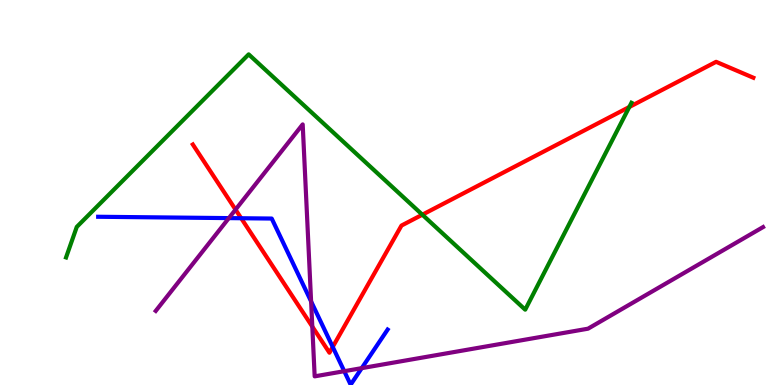[{'lines': ['blue', 'red'], 'intersections': [{'x': 3.11, 'y': 4.33}, {'x': 4.29, 'y': 0.989}]}, {'lines': ['green', 'red'], 'intersections': [{'x': 5.45, 'y': 4.42}, {'x': 8.12, 'y': 7.22}]}, {'lines': ['purple', 'red'], 'intersections': [{'x': 3.04, 'y': 4.56}, {'x': 4.03, 'y': 1.52}]}, {'lines': ['blue', 'green'], 'intersections': []}, {'lines': ['blue', 'purple'], 'intersections': [{'x': 2.95, 'y': 4.33}, {'x': 4.01, 'y': 2.17}, {'x': 4.44, 'y': 0.359}, {'x': 4.67, 'y': 0.438}]}, {'lines': ['green', 'purple'], 'intersections': []}]